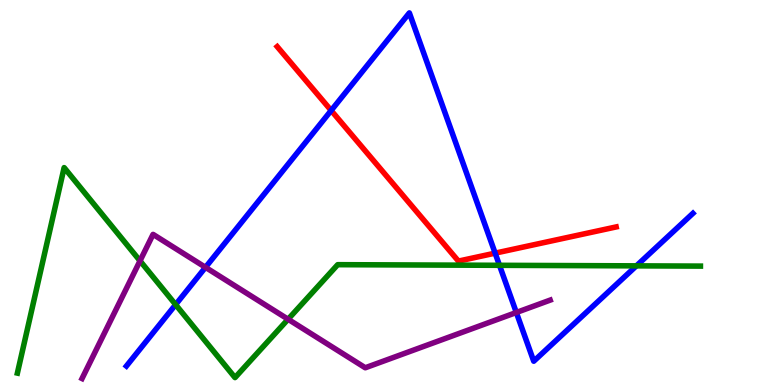[{'lines': ['blue', 'red'], 'intersections': [{'x': 4.27, 'y': 7.13}, {'x': 6.39, 'y': 3.42}]}, {'lines': ['green', 'red'], 'intersections': []}, {'lines': ['purple', 'red'], 'intersections': []}, {'lines': ['blue', 'green'], 'intersections': [{'x': 2.27, 'y': 2.09}, {'x': 6.45, 'y': 3.11}, {'x': 8.21, 'y': 3.09}]}, {'lines': ['blue', 'purple'], 'intersections': [{'x': 2.65, 'y': 3.06}, {'x': 6.66, 'y': 1.88}]}, {'lines': ['green', 'purple'], 'intersections': [{'x': 1.81, 'y': 3.22}, {'x': 3.72, 'y': 1.71}]}]